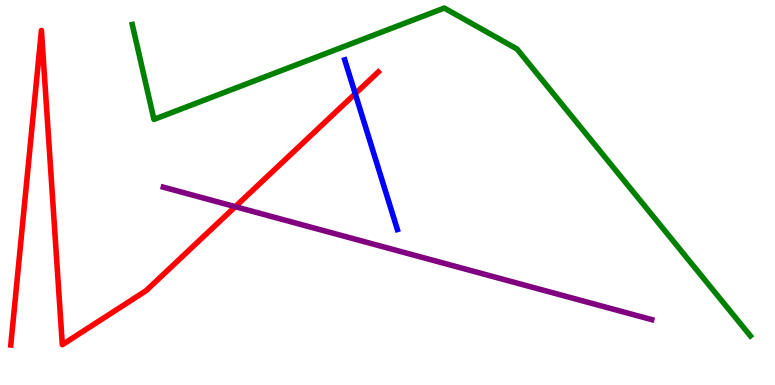[{'lines': ['blue', 'red'], 'intersections': [{'x': 4.58, 'y': 7.57}]}, {'lines': ['green', 'red'], 'intersections': []}, {'lines': ['purple', 'red'], 'intersections': [{'x': 3.04, 'y': 4.63}]}, {'lines': ['blue', 'green'], 'intersections': []}, {'lines': ['blue', 'purple'], 'intersections': []}, {'lines': ['green', 'purple'], 'intersections': []}]